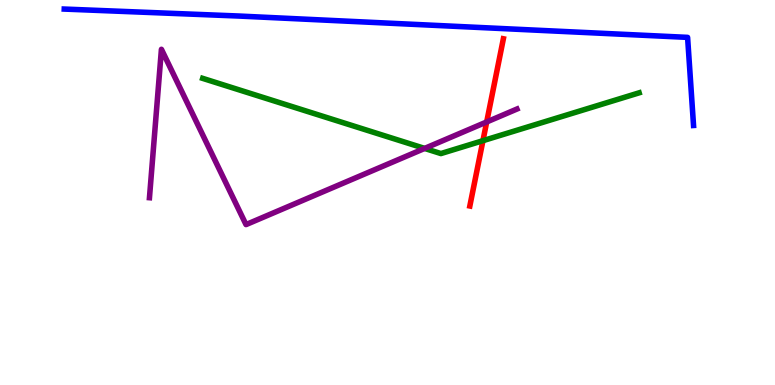[{'lines': ['blue', 'red'], 'intersections': []}, {'lines': ['green', 'red'], 'intersections': [{'x': 6.23, 'y': 6.35}]}, {'lines': ['purple', 'red'], 'intersections': [{'x': 6.28, 'y': 6.83}]}, {'lines': ['blue', 'green'], 'intersections': []}, {'lines': ['blue', 'purple'], 'intersections': []}, {'lines': ['green', 'purple'], 'intersections': [{'x': 5.48, 'y': 6.14}]}]